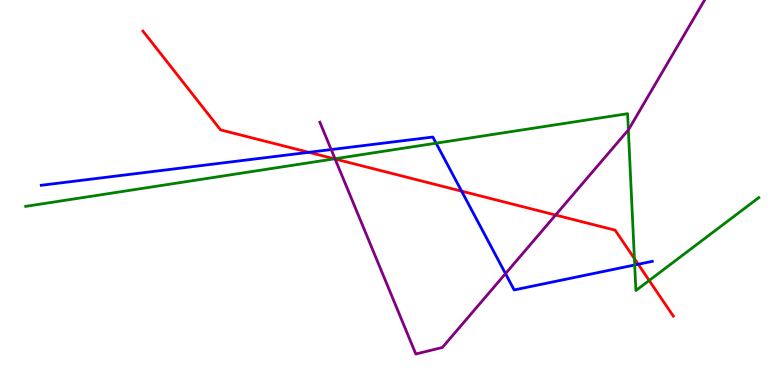[{'lines': ['blue', 'red'], 'intersections': [{'x': 3.98, 'y': 6.04}, {'x': 5.96, 'y': 5.03}, {'x': 8.23, 'y': 3.14}]}, {'lines': ['green', 'red'], 'intersections': [{'x': 4.32, 'y': 5.87}, {'x': 8.19, 'y': 3.28}, {'x': 8.38, 'y': 2.71}]}, {'lines': ['purple', 'red'], 'intersections': [{'x': 4.32, 'y': 5.87}, {'x': 7.17, 'y': 4.41}]}, {'lines': ['blue', 'green'], 'intersections': [{'x': 5.63, 'y': 6.28}, {'x': 8.19, 'y': 3.12}]}, {'lines': ['blue', 'purple'], 'intersections': [{'x': 4.27, 'y': 6.12}, {'x': 6.52, 'y': 2.89}]}, {'lines': ['green', 'purple'], 'intersections': [{'x': 4.32, 'y': 5.88}, {'x': 8.11, 'y': 6.63}]}]